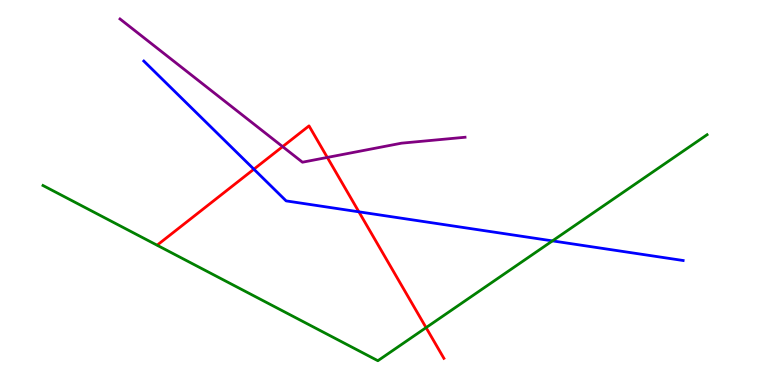[{'lines': ['blue', 'red'], 'intersections': [{'x': 3.28, 'y': 5.61}, {'x': 4.63, 'y': 4.5}]}, {'lines': ['green', 'red'], 'intersections': [{'x': 5.5, 'y': 1.49}]}, {'lines': ['purple', 'red'], 'intersections': [{'x': 3.65, 'y': 6.19}, {'x': 4.22, 'y': 5.91}]}, {'lines': ['blue', 'green'], 'intersections': [{'x': 7.13, 'y': 3.74}]}, {'lines': ['blue', 'purple'], 'intersections': []}, {'lines': ['green', 'purple'], 'intersections': []}]